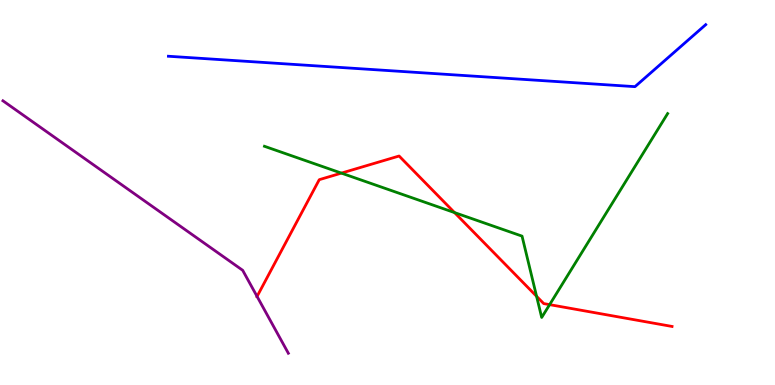[{'lines': ['blue', 'red'], 'intersections': []}, {'lines': ['green', 'red'], 'intersections': [{'x': 4.41, 'y': 5.5}, {'x': 5.86, 'y': 4.48}, {'x': 6.92, 'y': 2.3}, {'x': 7.09, 'y': 2.09}]}, {'lines': ['purple', 'red'], 'intersections': [{'x': 3.32, 'y': 2.3}]}, {'lines': ['blue', 'green'], 'intersections': []}, {'lines': ['blue', 'purple'], 'intersections': []}, {'lines': ['green', 'purple'], 'intersections': []}]